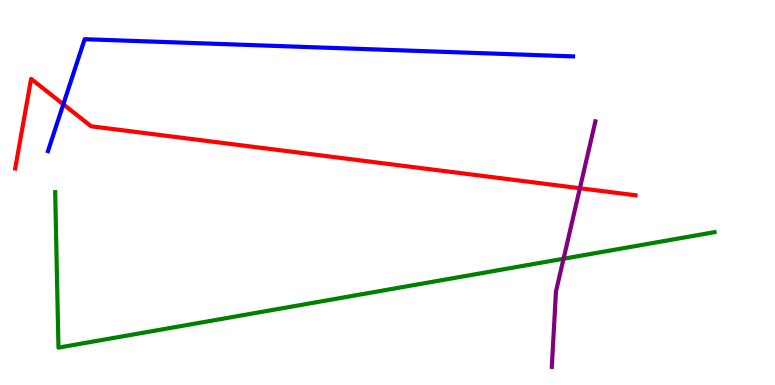[{'lines': ['blue', 'red'], 'intersections': [{'x': 0.817, 'y': 7.29}]}, {'lines': ['green', 'red'], 'intersections': []}, {'lines': ['purple', 'red'], 'intersections': [{'x': 7.48, 'y': 5.11}]}, {'lines': ['blue', 'green'], 'intersections': []}, {'lines': ['blue', 'purple'], 'intersections': []}, {'lines': ['green', 'purple'], 'intersections': [{'x': 7.27, 'y': 3.28}]}]